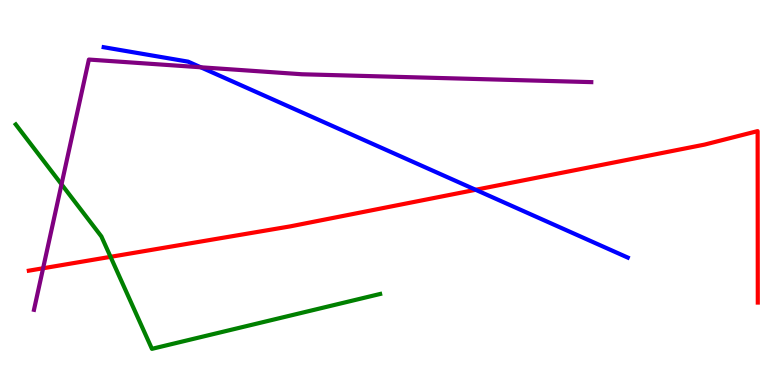[{'lines': ['blue', 'red'], 'intersections': [{'x': 6.14, 'y': 5.07}]}, {'lines': ['green', 'red'], 'intersections': [{'x': 1.43, 'y': 3.33}]}, {'lines': ['purple', 'red'], 'intersections': [{'x': 0.556, 'y': 3.03}]}, {'lines': ['blue', 'green'], 'intersections': []}, {'lines': ['blue', 'purple'], 'intersections': [{'x': 2.59, 'y': 8.25}]}, {'lines': ['green', 'purple'], 'intersections': [{'x': 0.794, 'y': 5.21}]}]